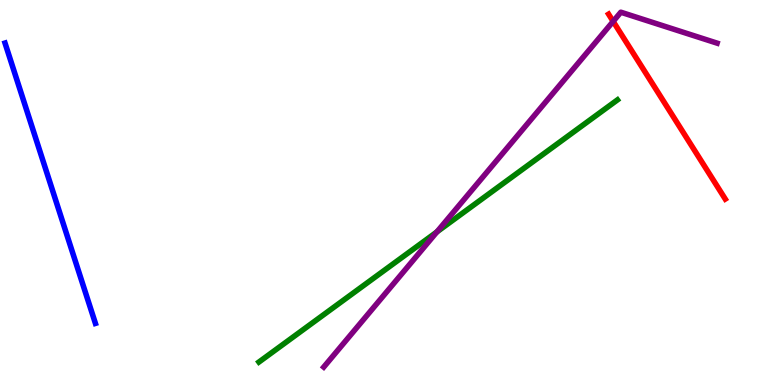[{'lines': ['blue', 'red'], 'intersections': []}, {'lines': ['green', 'red'], 'intersections': []}, {'lines': ['purple', 'red'], 'intersections': [{'x': 7.91, 'y': 9.44}]}, {'lines': ['blue', 'green'], 'intersections': []}, {'lines': ['blue', 'purple'], 'intersections': []}, {'lines': ['green', 'purple'], 'intersections': [{'x': 5.64, 'y': 3.98}]}]